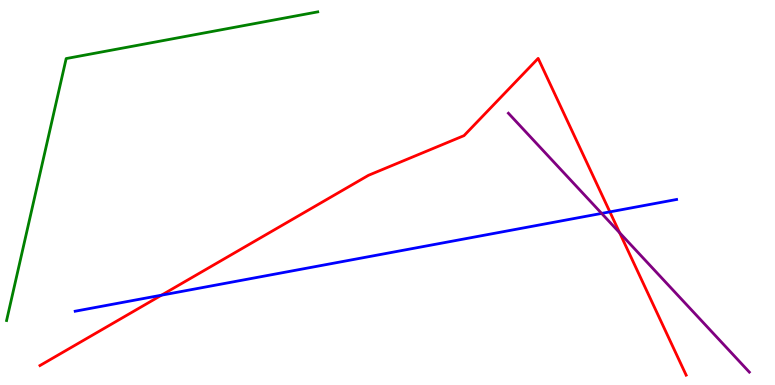[{'lines': ['blue', 'red'], 'intersections': [{'x': 2.08, 'y': 2.33}, {'x': 7.87, 'y': 4.5}]}, {'lines': ['green', 'red'], 'intersections': []}, {'lines': ['purple', 'red'], 'intersections': [{'x': 8.0, 'y': 3.96}]}, {'lines': ['blue', 'green'], 'intersections': []}, {'lines': ['blue', 'purple'], 'intersections': [{'x': 7.76, 'y': 4.46}]}, {'lines': ['green', 'purple'], 'intersections': []}]